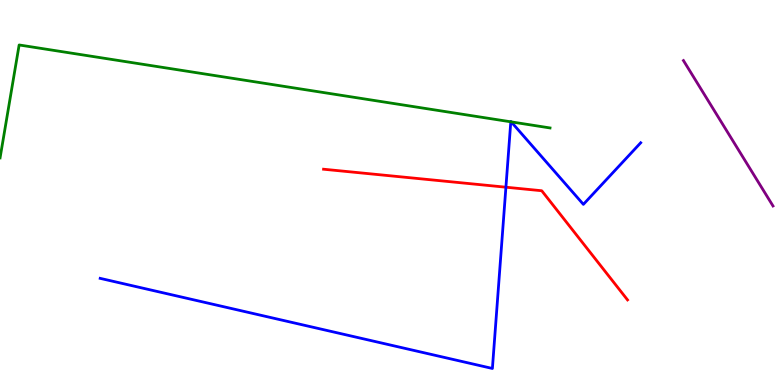[{'lines': ['blue', 'red'], 'intersections': [{'x': 6.53, 'y': 5.14}]}, {'lines': ['green', 'red'], 'intersections': []}, {'lines': ['purple', 'red'], 'intersections': []}, {'lines': ['blue', 'green'], 'intersections': [{'x': 6.59, 'y': 6.84}, {'x': 6.6, 'y': 6.83}]}, {'lines': ['blue', 'purple'], 'intersections': []}, {'lines': ['green', 'purple'], 'intersections': []}]